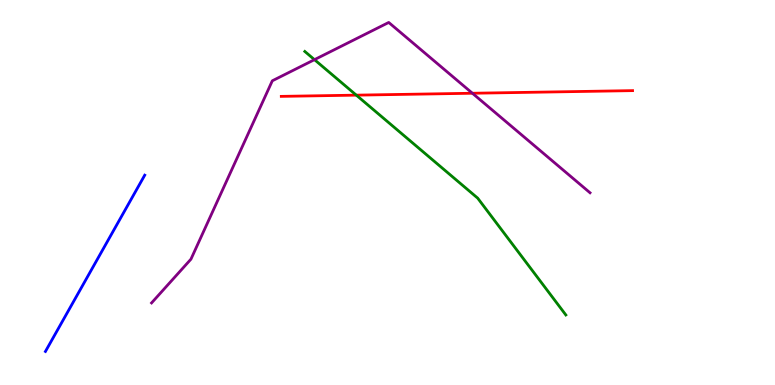[{'lines': ['blue', 'red'], 'intersections': []}, {'lines': ['green', 'red'], 'intersections': [{'x': 4.6, 'y': 7.53}]}, {'lines': ['purple', 'red'], 'intersections': [{'x': 6.1, 'y': 7.58}]}, {'lines': ['blue', 'green'], 'intersections': []}, {'lines': ['blue', 'purple'], 'intersections': []}, {'lines': ['green', 'purple'], 'intersections': [{'x': 4.06, 'y': 8.45}]}]